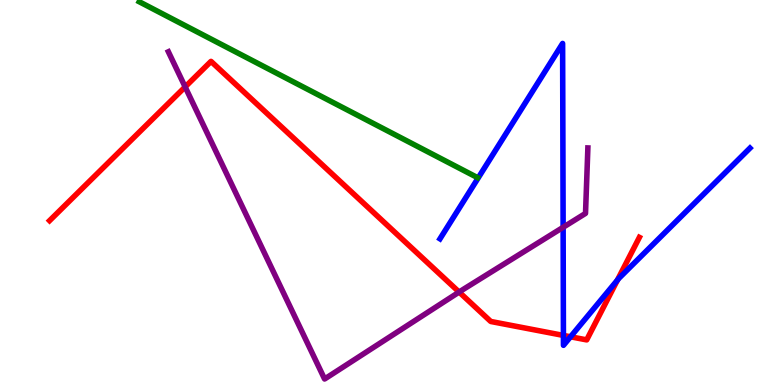[{'lines': ['blue', 'red'], 'intersections': [{'x': 7.27, 'y': 1.29}, {'x': 7.36, 'y': 1.25}, {'x': 7.97, 'y': 2.72}]}, {'lines': ['green', 'red'], 'intersections': []}, {'lines': ['purple', 'red'], 'intersections': [{'x': 2.39, 'y': 7.74}, {'x': 5.92, 'y': 2.41}]}, {'lines': ['blue', 'green'], 'intersections': []}, {'lines': ['blue', 'purple'], 'intersections': [{'x': 7.27, 'y': 4.1}]}, {'lines': ['green', 'purple'], 'intersections': []}]